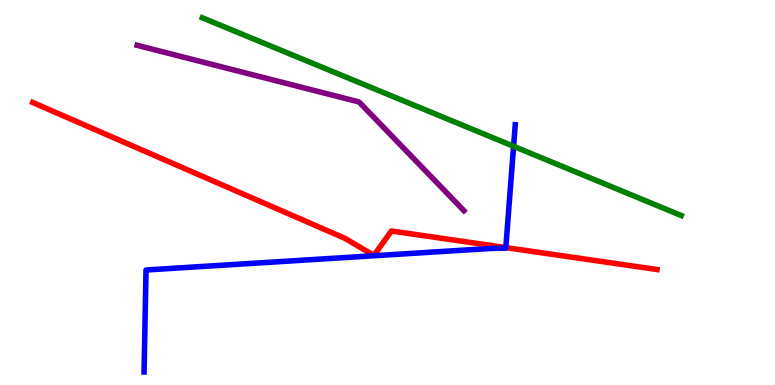[{'lines': ['blue', 'red'], 'intersections': [{'x': 6.53, 'y': 3.57}]}, {'lines': ['green', 'red'], 'intersections': []}, {'lines': ['purple', 'red'], 'intersections': []}, {'lines': ['blue', 'green'], 'intersections': [{'x': 6.63, 'y': 6.2}]}, {'lines': ['blue', 'purple'], 'intersections': []}, {'lines': ['green', 'purple'], 'intersections': []}]